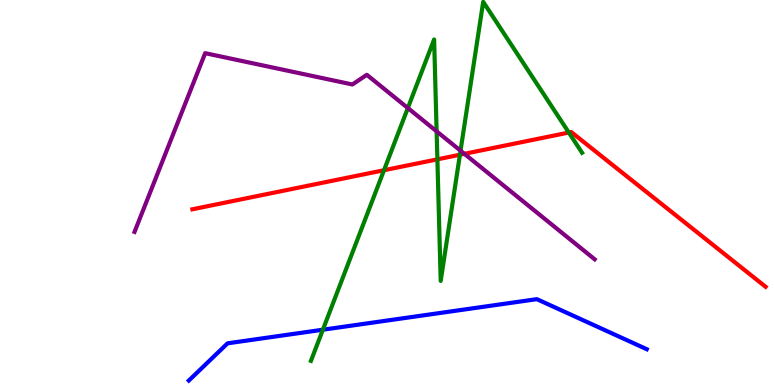[{'lines': ['blue', 'red'], 'intersections': []}, {'lines': ['green', 'red'], 'intersections': [{'x': 4.95, 'y': 5.58}, {'x': 5.64, 'y': 5.86}, {'x': 5.93, 'y': 5.98}, {'x': 7.34, 'y': 6.56}]}, {'lines': ['purple', 'red'], 'intersections': [{'x': 5.99, 'y': 6.0}]}, {'lines': ['blue', 'green'], 'intersections': [{'x': 4.17, 'y': 1.44}]}, {'lines': ['blue', 'purple'], 'intersections': []}, {'lines': ['green', 'purple'], 'intersections': [{'x': 5.26, 'y': 7.19}, {'x': 5.63, 'y': 6.59}, {'x': 5.94, 'y': 6.09}]}]